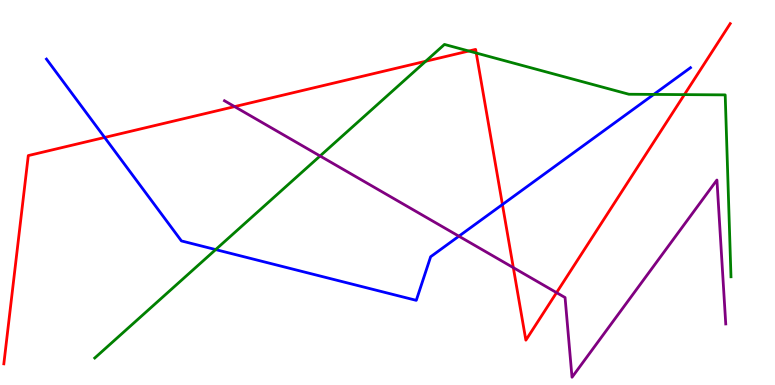[{'lines': ['blue', 'red'], 'intersections': [{'x': 1.35, 'y': 6.43}, {'x': 6.48, 'y': 4.69}]}, {'lines': ['green', 'red'], 'intersections': [{'x': 5.49, 'y': 8.41}, {'x': 6.05, 'y': 8.67}, {'x': 6.15, 'y': 8.62}, {'x': 8.83, 'y': 7.54}]}, {'lines': ['purple', 'red'], 'intersections': [{'x': 3.03, 'y': 7.23}, {'x': 6.62, 'y': 3.05}, {'x': 7.18, 'y': 2.4}]}, {'lines': ['blue', 'green'], 'intersections': [{'x': 2.78, 'y': 3.52}, {'x': 8.44, 'y': 7.55}]}, {'lines': ['blue', 'purple'], 'intersections': [{'x': 5.92, 'y': 3.87}]}, {'lines': ['green', 'purple'], 'intersections': [{'x': 4.13, 'y': 5.95}]}]